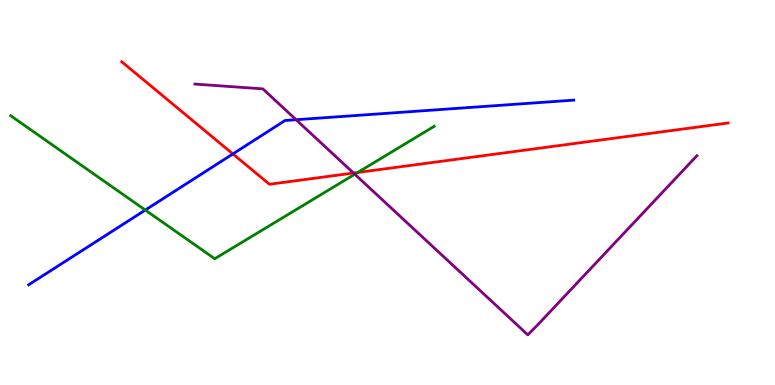[{'lines': ['blue', 'red'], 'intersections': [{'x': 3.01, 'y': 6.0}]}, {'lines': ['green', 'red'], 'intersections': [{'x': 4.62, 'y': 5.52}]}, {'lines': ['purple', 'red'], 'intersections': [{'x': 4.56, 'y': 5.51}]}, {'lines': ['blue', 'green'], 'intersections': [{'x': 1.87, 'y': 4.54}]}, {'lines': ['blue', 'purple'], 'intersections': [{'x': 3.82, 'y': 6.89}]}, {'lines': ['green', 'purple'], 'intersections': [{'x': 4.58, 'y': 5.47}]}]